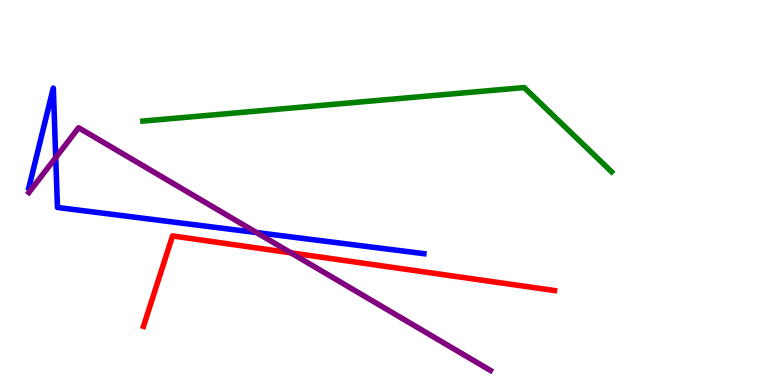[{'lines': ['blue', 'red'], 'intersections': []}, {'lines': ['green', 'red'], 'intersections': []}, {'lines': ['purple', 'red'], 'intersections': [{'x': 3.75, 'y': 3.43}]}, {'lines': ['blue', 'green'], 'intersections': []}, {'lines': ['blue', 'purple'], 'intersections': [{'x': 0.719, 'y': 5.91}, {'x': 3.31, 'y': 3.96}]}, {'lines': ['green', 'purple'], 'intersections': []}]